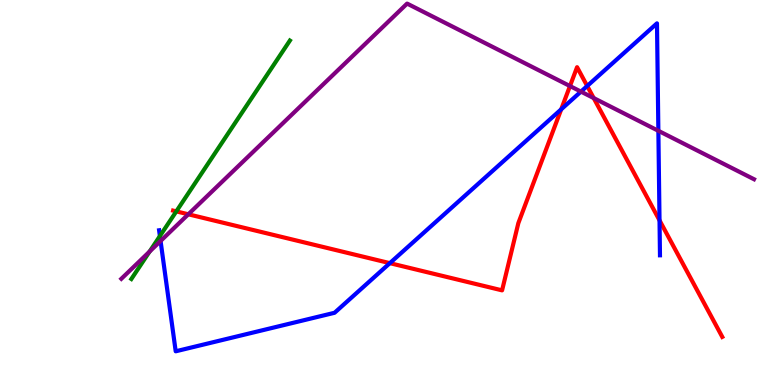[{'lines': ['blue', 'red'], 'intersections': [{'x': 5.03, 'y': 3.16}, {'x': 7.24, 'y': 7.16}, {'x': 7.58, 'y': 7.77}, {'x': 8.51, 'y': 4.28}]}, {'lines': ['green', 'red'], 'intersections': [{'x': 2.27, 'y': 4.51}]}, {'lines': ['purple', 'red'], 'intersections': [{'x': 2.43, 'y': 4.43}, {'x': 7.35, 'y': 7.76}, {'x': 7.66, 'y': 7.45}]}, {'lines': ['blue', 'green'], 'intersections': [{'x': 2.06, 'y': 3.87}]}, {'lines': ['blue', 'purple'], 'intersections': [{'x': 2.07, 'y': 3.74}, {'x': 7.5, 'y': 7.62}, {'x': 8.5, 'y': 6.6}]}, {'lines': ['green', 'purple'], 'intersections': [{'x': 1.93, 'y': 3.47}]}]